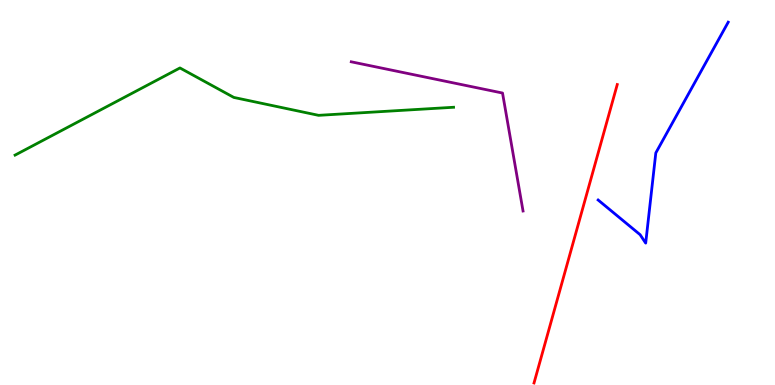[{'lines': ['blue', 'red'], 'intersections': []}, {'lines': ['green', 'red'], 'intersections': []}, {'lines': ['purple', 'red'], 'intersections': []}, {'lines': ['blue', 'green'], 'intersections': []}, {'lines': ['blue', 'purple'], 'intersections': []}, {'lines': ['green', 'purple'], 'intersections': []}]